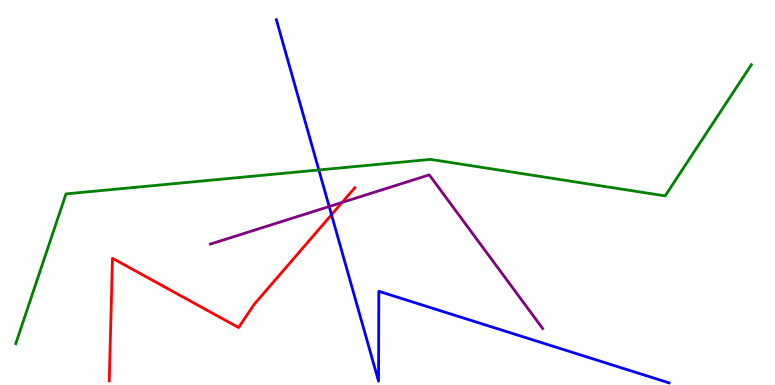[{'lines': ['blue', 'red'], 'intersections': [{'x': 4.28, 'y': 4.42}]}, {'lines': ['green', 'red'], 'intersections': []}, {'lines': ['purple', 'red'], 'intersections': [{'x': 4.41, 'y': 4.74}]}, {'lines': ['blue', 'green'], 'intersections': [{'x': 4.11, 'y': 5.59}]}, {'lines': ['blue', 'purple'], 'intersections': [{'x': 4.25, 'y': 4.64}]}, {'lines': ['green', 'purple'], 'intersections': []}]